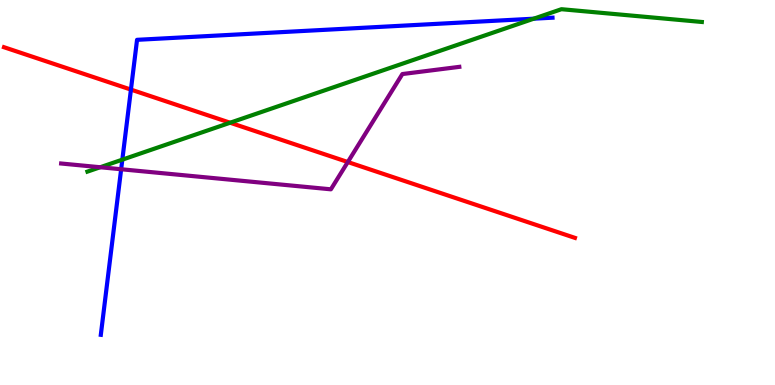[{'lines': ['blue', 'red'], 'intersections': [{'x': 1.69, 'y': 7.67}]}, {'lines': ['green', 'red'], 'intersections': [{'x': 2.97, 'y': 6.81}]}, {'lines': ['purple', 'red'], 'intersections': [{'x': 4.49, 'y': 5.79}]}, {'lines': ['blue', 'green'], 'intersections': [{'x': 1.58, 'y': 5.85}, {'x': 6.89, 'y': 9.51}]}, {'lines': ['blue', 'purple'], 'intersections': [{'x': 1.56, 'y': 5.6}]}, {'lines': ['green', 'purple'], 'intersections': [{'x': 1.29, 'y': 5.66}]}]